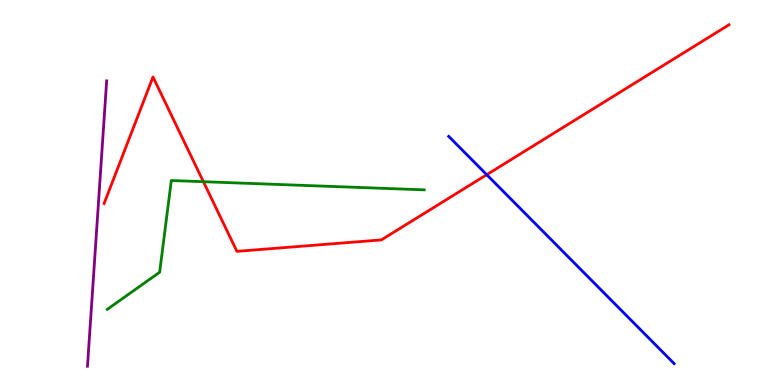[{'lines': ['blue', 'red'], 'intersections': [{'x': 6.28, 'y': 5.46}]}, {'lines': ['green', 'red'], 'intersections': [{'x': 2.62, 'y': 5.28}]}, {'lines': ['purple', 'red'], 'intersections': []}, {'lines': ['blue', 'green'], 'intersections': []}, {'lines': ['blue', 'purple'], 'intersections': []}, {'lines': ['green', 'purple'], 'intersections': []}]